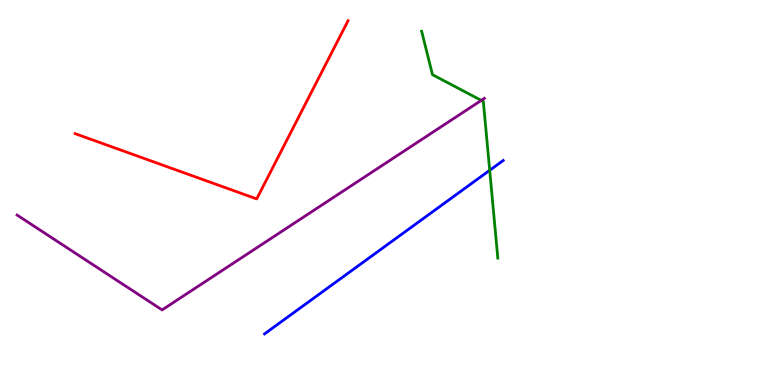[{'lines': ['blue', 'red'], 'intersections': []}, {'lines': ['green', 'red'], 'intersections': []}, {'lines': ['purple', 'red'], 'intersections': []}, {'lines': ['blue', 'green'], 'intersections': [{'x': 6.32, 'y': 5.58}]}, {'lines': ['blue', 'purple'], 'intersections': []}, {'lines': ['green', 'purple'], 'intersections': [{'x': 6.21, 'y': 7.39}]}]